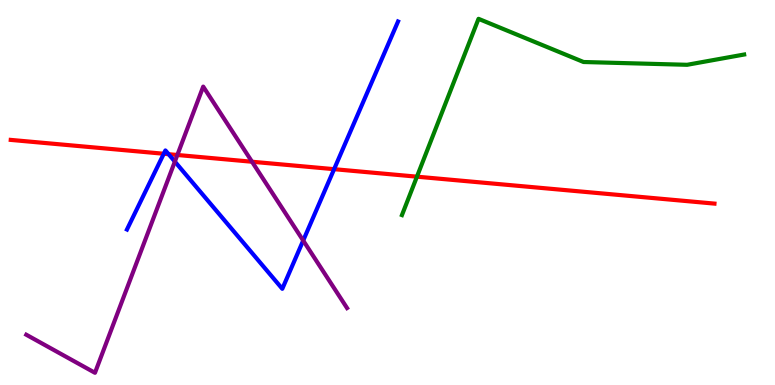[{'lines': ['blue', 'red'], 'intersections': [{'x': 2.11, 'y': 6.01}, {'x': 2.18, 'y': 6.0}, {'x': 4.31, 'y': 5.61}]}, {'lines': ['green', 'red'], 'intersections': [{'x': 5.38, 'y': 5.41}]}, {'lines': ['purple', 'red'], 'intersections': [{'x': 2.29, 'y': 5.97}, {'x': 3.25, 'y': 5.8}]}, {'lines': ['blue', 'green'], 'intersections': []}, {'lines': ['blue', 'purple'], 'intersections': [{'x': 2.26, 'y': 5.8}, {'x': 3.91, 'y': 3.75}]}, {'lines': ['green', 'purple'], 'intersections': []}]